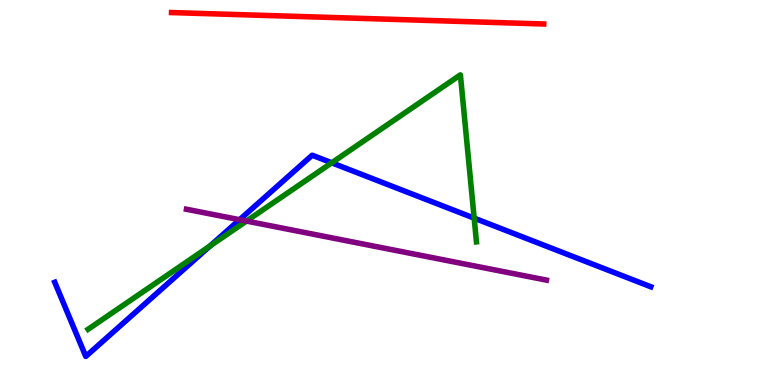[{'lines': ['blue', 'red'], 'intersections': []}, {'lines': ['green', 'red'], 'intersections': []}, {'lines': ['purple', 'red'], 'intersections': []}, {'lines': ['blue', 'green'], 'intersections': [{'x': 2.71, 'y': 3.61}, {'x': 4.28, 'y': 5.77}, {'x': 6.12, 'y': 4.33}]}, {'lines': ['blue', 'purple'], 'intersections': [{'x': 3.09, 'y': 4.29}]}, {'lines': ['green', 'purple'], 'intersections': [{'x': 3.18, 'y': 4.26}]}]